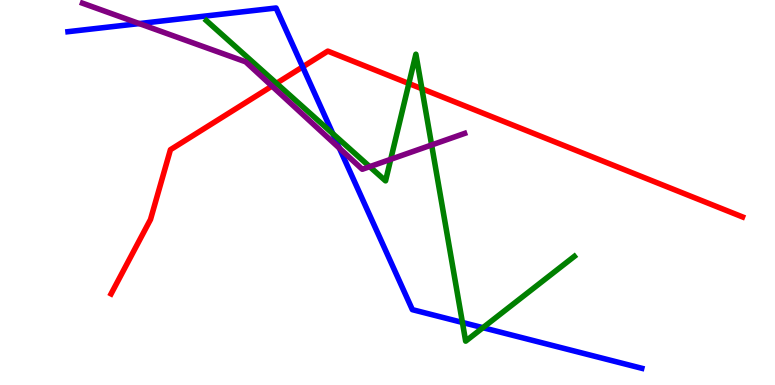[{'lines': ['blue', 'red'], 'intersections': [{'x': 3.91, 'y': 8.26}]}, {'lines': ['green', 'red'], 'intersections': [{'x': 3.57, 'y': 7.84}, {'x': 5.28, 'y': 7.83}, {'x': 5.44, 'y': 7.7}]}, {'lines': ['purple', 'red'], 'intersections': [{'x': 3.51, 'y': 7.76}]}, {'lines': ['blue', 'green'], 'intersections': [{'x': 4.3, 'y': 6.53}, {'x': 5.97, 'y': 1.62}, {'x': 6.23, 'y': 1.49}]}, {'lines': ['blue', 'purple'], 'intersections': [{'x': 1.8, 'y': 9.39}, {'x': 4.38, 'y': 6.15}]}, {'lines': ['green', 'purple'], 'intersections': [{'x': 4.77, 'y': 5.67}, {'x': 5.04, 'y': 5.86}, {'x': 5.57, 'y': 6.23}]}]